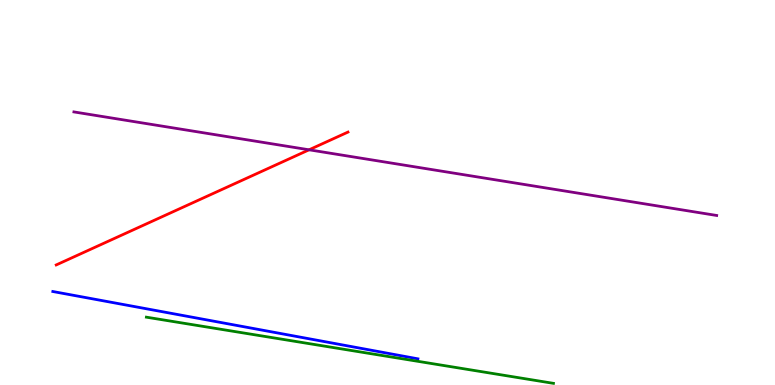[{'lines': ['blue', 'red'], 'intersections': []}, {'lines': ['green', 'red'], 'intersections': []}, {'lines': ['purple', 'red'], 'intersections': [{'x': 3.99, 'y': 6.11}]}, {'lines': ['blue', 'green'], 'intersections': []}, {'lines': ['blue', 'purple'], 'intersections': []}, {'lines': ['green', 'purple'], 'intersections': []}]